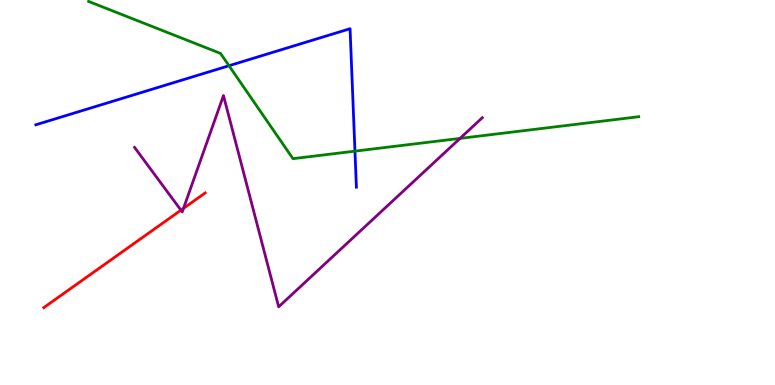[{'lines': ['blue', 'red'], 'intersections': []}, {'lines': ['green', 'red'], 'intersections': []}, {'lines': ['purple', 'red'], 'intersections': [{'x': 2.33, 'y': 4.54}, {'x': 2.37, 'y': 4.59}]}, {'lines': ['blue', 'green'], 'intersections': [{'x': 2.95, 'y': 8.29}, {'x': 4.58, 'y': 6.07}]}, {'lines': ['blue', 'purple'], 'intersections': []}, {'lines': ['green', 'purple'], 'intersections': [{'x': 5.94, 'y': 6.41}]}]